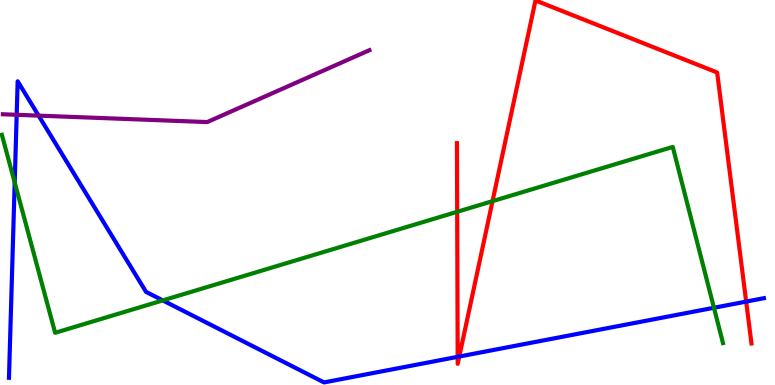[{'lines': ['blue', 'red'], 'intersections': [{'x': 5.91, 'y': 0.732}, {'x': 5.93, 'y': 0.74}, {'x': 9.63, 'y': 2.17}]}, {'lines': ['green', 'red'], 'intersections': [{'x': 5.9, 'y': 4.5}, {'x': 6.36, 'y': 4.77}]}, {'lines': ['purple', 'red'], 'intersections': []}, {'lines': ['blue', 'green'], 'intersections': [{'x': 0.19, 'y': 5.26}, {'x': 2.1, 'y': 2.2}, {'x': 9.21, 'y': 2.01}]}, {'lines': ['blue', 'purple'], 'intersections': [{'x': 0.215, 'y': 7.02}, {'x': 0.498, 'y': 7.0}]}, {'lines': ['green', 'purple'], 'intersections': []}]